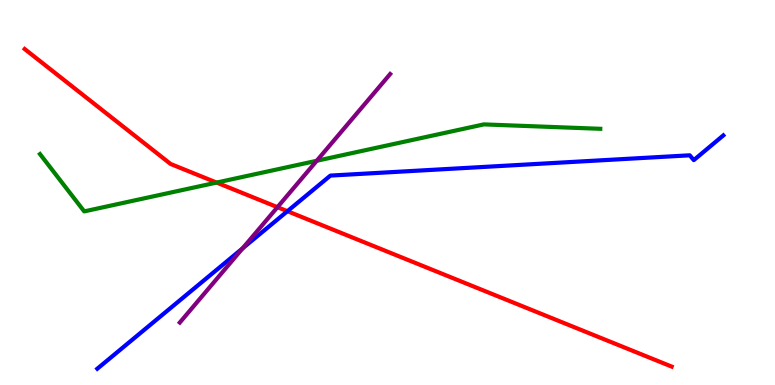[{'lines': ['blue', 'red'], 'intersections': [{'x': 3.71, 'y': 4.51}]}, {'lines': ['green', 'red'], 'intersections': [{'x': 2.79, 'y': 5.26}]}, {'lines': ['purple', 'red'], 'intersections': [{'x': 3.58, 'y': 4.62}]}, {'lines': ['blue', 'green'], 'intersections': []}, {'lines': ['blue', 'purple'], 'intersections': [{'x': 3.13, 'y': 3.55}]}, {'lines': ['green', 'purple'], 'intersections': [{'x': 4.09, 'y': 5.82}]}]